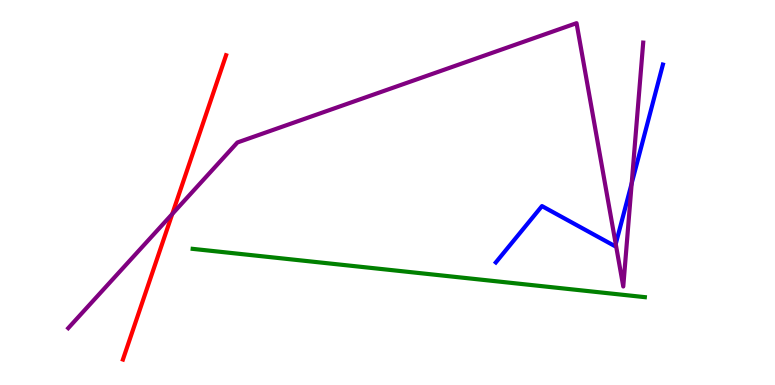[{'lines': ['blue', 'red'], 'intersections': []}, {'lines': ['green', 'red'], 'intersections': []}, {'lines': ['purple', 'red'], 'intersections': [{'x': 2.22, 'y': 4.44}]}, {'lines': ['blue', 'green'], 'intersections': []}, {'lines': ['blue', 'purple'], 'intersections': [{'x': 7.94, 'y': 3.66}, {'x': 8.15, 'y': 5.24}]}, {'lines': ['green', 'purple'], 'intersections': []}]